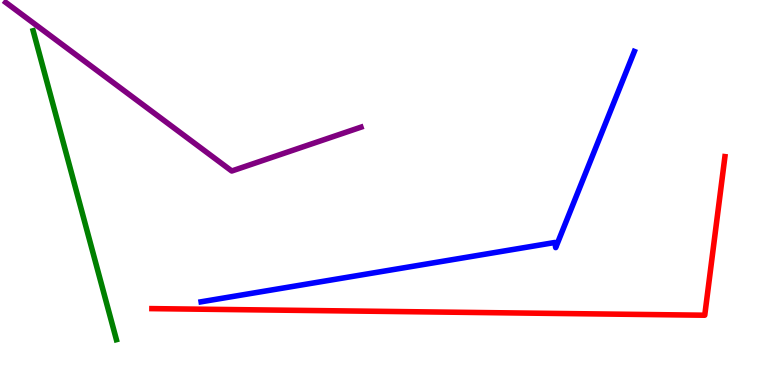[{'lines': ['blue', 'red'], 'intersections': []}, {'lines': ['green', 'red'], 'intersections': []}, {'lines': ['purple', 'red'], 'intersections': []}, {'lines': ['blue', 'green'], 'intersections': []}, {'lines': ['blue', 'purple'], 'intersections': []}, {'lines': ['green', 'purple'], 'intersections': []}]